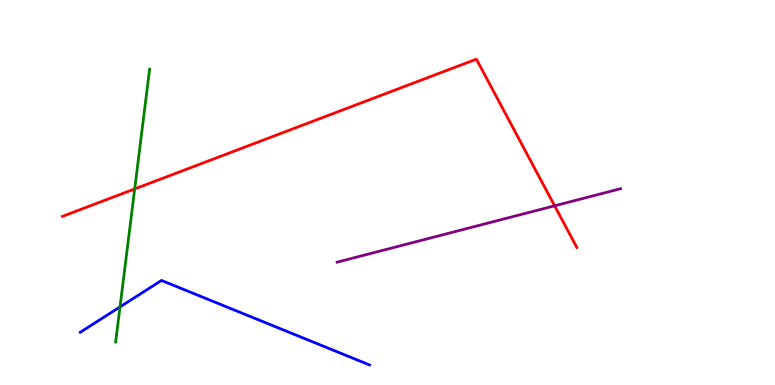[{'lines': ['blue', 'red'], 'intersections': []}, {'lines': ['green', 'red'], 'intersections': [{'x': 1.74, 'y': 5.09}]}, {'lines': ['purple', 'red'], 'intersections': [{'x': 7.16, 'y': 4.65}]}, {'lines': ['blue', 'green'], 'intersections': [{'x': 1.55, 'y': 2.03}]}, {'lines': ['blue', 'purple'], 'intersections': []}, {'lines': ['green', 'purple'], 'intersections': []}]